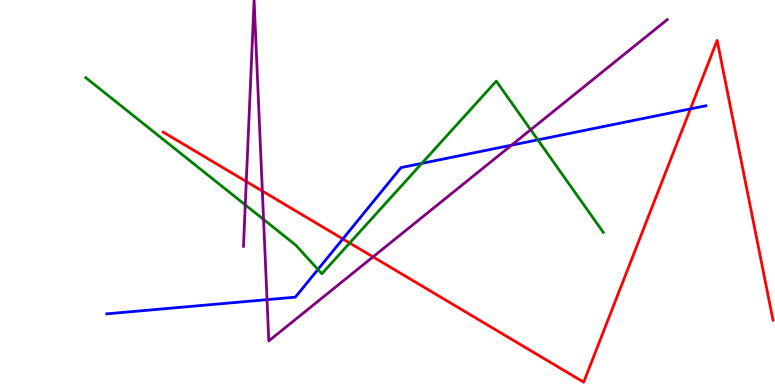[{'lines': ['blue', 'red'], 'intersections': [{'x': 4.42, 'y': 3.79}, {'x': 8.91, 'y': 7.17}]}, {'lines': ['green', 'red'], 'intersections': [{'x': 4.51, 'y': 3.69}]}, {'lines': ['purple', 'red'], 'intersections': [{'x': 3.18, 'y': 5.29}, {'x': 3.39, 'y': 5.04}, {'x': 4.81, 'y': 3.33}]}, {'lines': ['blue', 'green'], 'intersections': [{'x': 4.1, 'y': 3.0}, {'x': 5.44, 'y': 5.76}, {'x': 6.94, 'y': 6.37}]}, {'lines': ['blue', 'purple'], 'intersections': [{'x': 3.45, 'y': 2.22}, {'x': 6.6, 'y': 6.23}]}, {'lines': ['green', 'purple'], 'intersections': [{'x': 3.16, 'y': 4.68}, {'x': 3.4, 'y': 4.3}, {'x': 6.85, 'y': 6.63}]}]